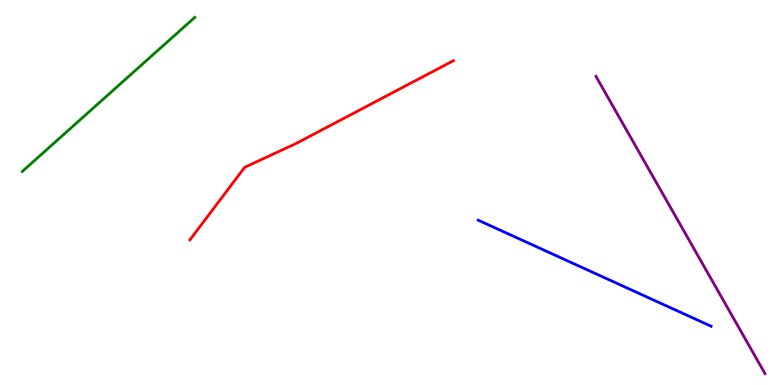[{'lines': ['blue', 'red'], 'intersections': []}, {'lines': ['green', 'red'], 'intersections': []}, {'lines': ['purple', 'red'], 'intersections': []}, {'lines': ['blue', 'green'], 'intersections': []}, {'lines': ['blue', 'purple'], 'intersections': []}, {'lines': ['green', 'purple'], 'intersections': []}]